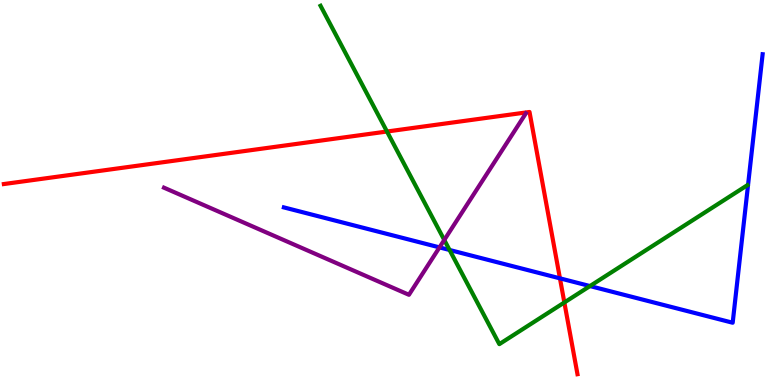[{'lines': ['blue', 'red'], 'intersections': [{'x': 7.23, 'y': 2.77}]}, {'lines': ['green', 'red'], 'intersections': [{'x': 4.99, 'y': 6.58}, {'x': 7.28, 'y': 2.14}]}, {'lines': ['purple', 'red'], 'intersections': []}, {'lines': ['blue', 'green'], 'intersections': [{'x': 5.8, 'y': 3.51}, {'x': 7.61, 'y': 2.57}]}, {'lines': ['blue', 'purple'], 'intersections': [{'x': 5.67, 'y': 3.57}]}, {'lines': ['green', 'purple'], 'intersections': [{'x': 5.73, 'y': 3.77}]}]